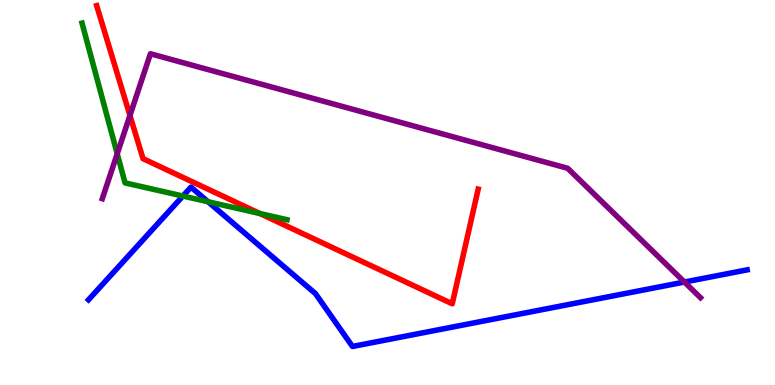[{'lines': ['blue', 'red'], 'intersections': []}, {'lines': ['green', 'red'], 'intersections': [{'x': 3.35, 'y': 4.45}]}, {'lines': ['purple', 'red'], 'intersections': [{'x': 1.68, 'y': 7.0}]}, {'lines': ['blue', 'green'], 'intersections': [{'x': 2.36, 'y': 4.91}, {'x': 2.68, 'y': 4.76}]}, {'lines': ['blue', 'purple'], 'intersections': [{'x': 8.83, 'y': 2.67}]}, {'lines': ['green', 'purple'], 'intersections': [{'x': 1.51, 'y': 6.01}]}]